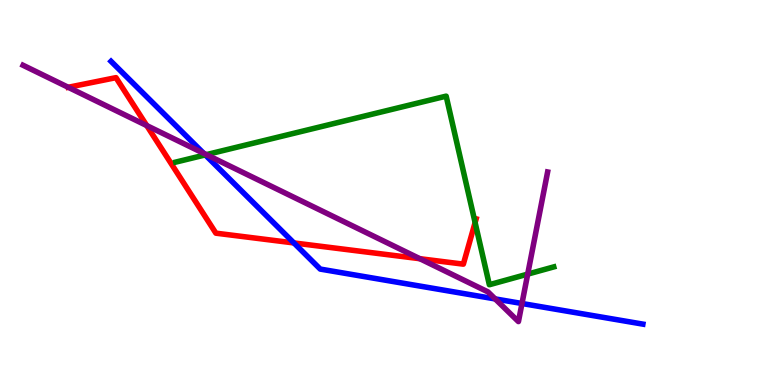[{'lines': ['blue', 'red'], 'intersections': [{'x': 3.79, 'y': 3.69}]}, {'lines': ['green', 'red'], 'intersections': [{'x': 6.13, 'y': 4.22}]}, {'lines': ['purple', 'red'], 'intersections': [{'x': 1.89, 'y': 6.74}, {'x': 5.42, 'y': 3.28}]}, {'lines': ['blue', 'green'], 'intersections': [{'x': 2.65, 'y': 5.98}]}, {'lines': ['blue', 'purple'], 'intersections': [{'x': 2.63, 'y': 6.02}, {'x': 6.39, 'y': 2.24}, {'x': 6.74, 'y': 2.12}]}, {'lines': ['green', 'purple'], 'intersections': [{'x': 2.66, 'y': 5.98}, {'x': 6.81, 'y': 2.88}]}]